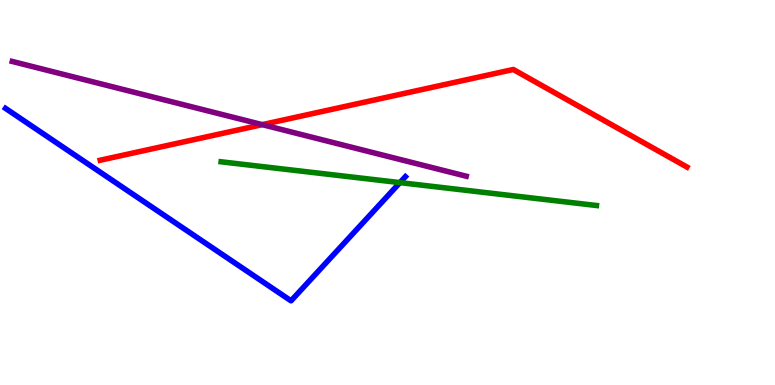[{'lines': ['blue', 'red'], 'intersections': []}, {'lines': ['green', 'red'], 'intersections': []}, {'lines': ['purple', 'red'], 'intersections': [{'x': 3.38, 'y': 6.76}]}, {'lines': ['blue', 'green'], 'intersections': [{'x': 5.16, 'y': 5.26}]}, {'lines': ['blue', 'purple'], 'intersections': []}, {'lines': ['green', 'purple'], 'intersections': []}]